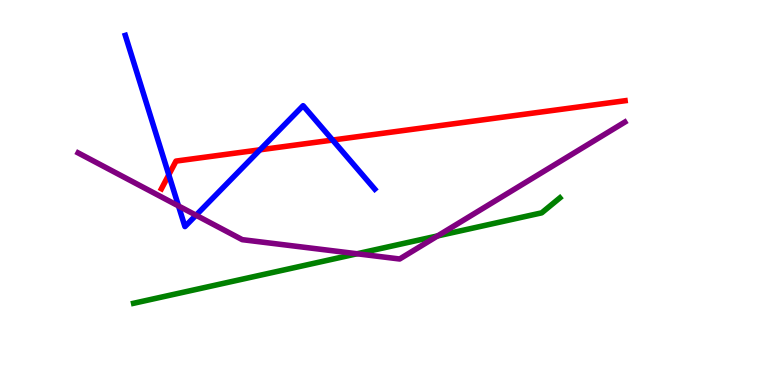[{'lines': ['blue', 'red'], 'intersections': [{'x': 2.18, 'y': 5.46}, {'x': 3.35, 'y': 6.11}, {'x': 4.29, 'y': 6.36}]}, {'lines': ['green', 'red'], 'intersections': []}, {'lines': ['purple', 'red'], 'intersections': []}, {'lines': ['blue', 'green'], 'intersections': []}, {'lines': ['blue', 'purple'], 'intersections': [{'x': 2.3, 'y': 4.65}, {'x': 2.53, 'y': 4.41}]}, {'lines': ['green', 'purple'], 'intersections': [{'x': 4.61, 'y': 3.41}, {'x': 5.65, 'y': 3.87}]}]